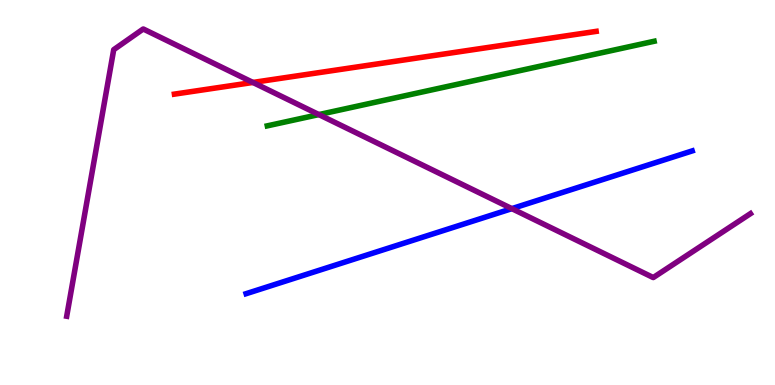[{'lines': ['blue', 'red'], 'intersections': []}, {'lines': ['green', 'red'], 'intersections': []}, {'lines': ['purple', 'red'], 'intersections': [{'x': 3.26, 'y': 7.86}]}, {'lines': ['blue', 'green'], 'intersections': []}, {'lines': ['blue', 'purple'], 'intersections': [{'x': 6.6, 'y': 4.58}]}, {'lines': ['green', 'purple'], 'intersections': [{'x': 4.11, 'y': 7.02}]}]